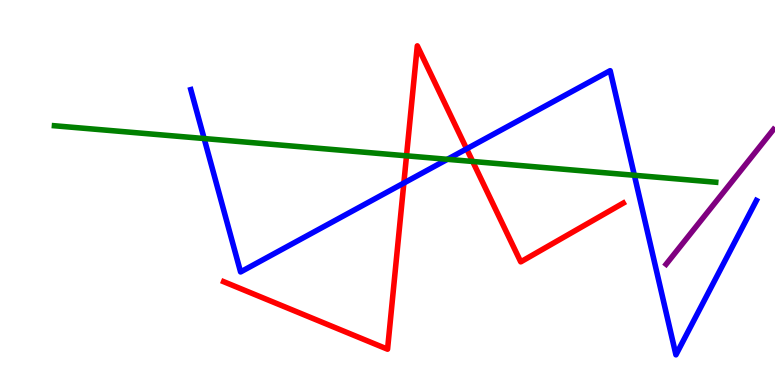[{'lines': ['blue', 'red'], 'intersections': [{'x': 5.21, 'y': 5.25}, {'x': 6.02, 'y': 6.13}]}, {'lines': ['green', 'red'], 'intersections': [{'x': 5.25, 'y': 5.95}, {'x': 6.1, 'y': 5.81}]}, {'lines': ['purple', 'red'], 'intersections': []}, {'lines': ['blue', 'green'], 'intersections': [{'x': 2.63, 'y': 6.4}, {'x': 5.77, 'y': 5.86}, {'x': 8.19, 'y': 5.45}]}, {'lines': ['blue', 'purple'], 'intersections': []}, {'lines': ['green', 'purple'], 'intersections': []}]